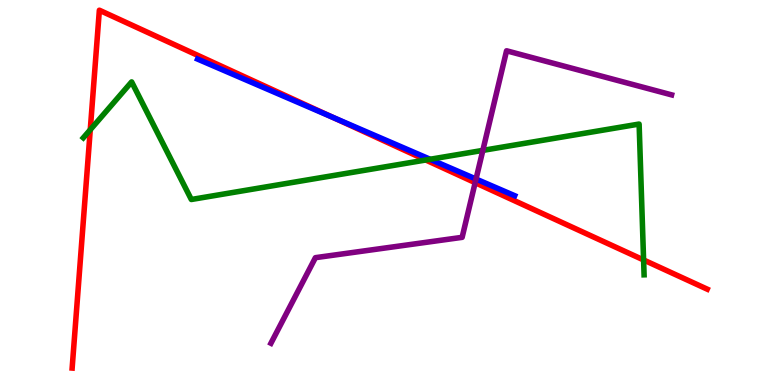[{'lines': ['blue', 'red'], 'intersections': [{'x': 4.29, 'y': 6.95}]}, {'lines': ['green', 'red'], 'intersections': [{'x': 1.16, 'y': 6.63}, {'x': 5.49, 'y': 5.84}, {'x': 8.3, 'y': 3.25}]}, {'lines': ['purple', 'red'], 'intersections': [{'x': 6.13, 'y': 5.26}]}, {'lines': ['blue', 'green'], 'intersections': [{'x': 5.55, 'y': 5.86}]}, {'lines': ['blue', 'purple'], 'intersections': [{'x': 6.14, 'y': 5.35}]}, {'lines': ['green', 'purple'], 'intersections': [{'x': 6.23, 'y': 6.09}]}]